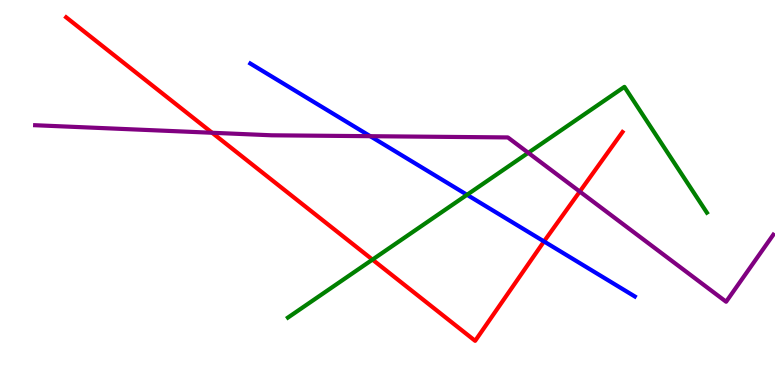[{'lines': ['blue', 'red'], 'intersections': [{'x': 7.02, 'y': 3.73}]}, {'lines': ['green', 'red'], 'intersections': [{'x': 4.81, 'y': 3.26}]}, {'lines': ['purple', 'red'], 'intersections': [{'x': 2.74, 'y': 6.55}, {'x': 7.48, 'y': 5.02}]}, {'lines': ['blue', 'green'], 'intersections': [{'x': 6.03, 'y': 4.94}]}, {'lines': ['blue', 'purple'], 'intersections': [{'x': 4.78, 'y': 6.46}]}, {'lines': ['green', 'purple'], 'intersections': [{'x': 6.82, 'y': 6.03}]}]